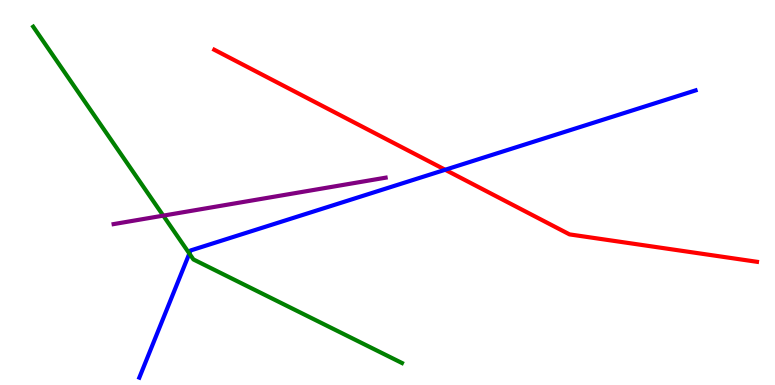[{'lines': ['blue', 'red'], 'intersections': [{'x': 5.74, 'y': 5.59}]}, {'lines': ['green', 'red'], 'intersections': []}, {'lines': ['purple', 'red'], 'intersections': []}, {'lines': ['blue', 'green'], 'intersections': [{'x': 2.44, 'y': 3.41}]}, {'lines': ['blue', 'purple'], 'intersections': []}, {'lines': ['green', 'purple'], 'intersections': [{'x': 2.11, 'y': 4.4}]}]